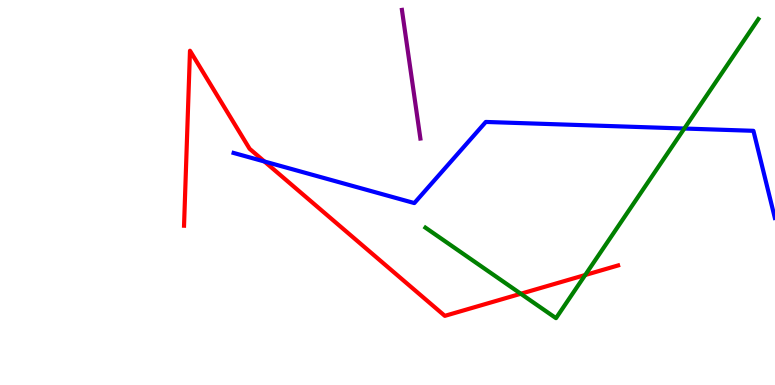[{'lines': ['blue', 'red'], 'intersections': [{'x': 3.41, 'y': 5.81}]}, {'lines': ['green', 'red'], 'intersections': [{'x': 6.72, 'y': 2.37}, {'x': 7.55, 'y': 2.86}]}, {'lines': ['purple', 'red'], 'intersections': []}, {'lines': ['blue', 'green'], 'intersections': [{'x': 8.83, 'y': 6.66}]}, {'lines': ['blue', 'purple'], 'intersections': []}, {'lines': ['green', 'purple'], 'intersections': []}]